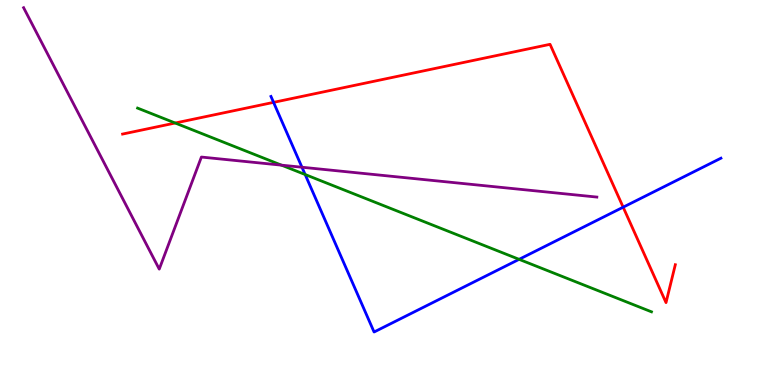[{'lines': ['blue', 'red'], 'intersections': [{'x': 3.53, 'y': 7.34}, {'x': 8.04, 'y': 4.62}]}, {'lines': ['green', 'red'], 'intersections': [{'x': 2.26, 'y': 6.8}]}, {'lines': ['purple', 'red'], 'intersections': []}, {'lines': ['blue', 'green'], 'intersections': [{'x': 3.94, 'y': 5.47}, {'x': 6.7, 'y': 3.26}]}, {'lines': ['blue', 'purple'], 'intersections': [{'x': 3.9, 'y': 5.66}]}, {'lines': ['green', 'purple'], 'intersections': [{'x': 3.63, 'y': 5.71}]}]